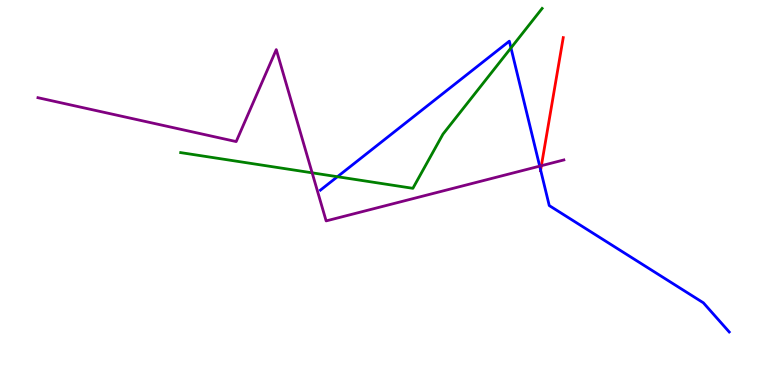[{'lines': ['blue', 'red'], 'intersections': [{'x': 6.98, 'y': 5.58}]}, {'lines': ['green', 'red'], 'intersections': []}, {'lines': ['purple', 'red'], 'intersections': [{'x': 6.99, 'y': 5.7}]}, {'lines': ['blue', 'green'], 'intersections': [{'x': 4.35, 'y': 5.41}, {'x': 6.59, 'y': 8.76}]}, {'lines': ['blue', 'purple'], 'intersections': [{'x': 6.96, 'y': 5.68}]}, {'lines': ['green', 'purple'], 'intersections': [{'x': 4.03, 'y': 5.51}]}]